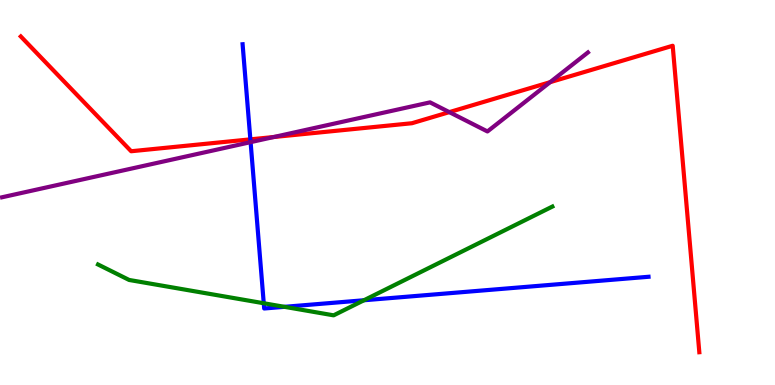[{'lines': ['blue', 'red'], 'intersections': [{'x': 3.23, 'y': 6.38}]}, {'lines': ['green', 'red'], 'intersections': []}, {'lines': ['purple', 'red'], 'intersections': [{'x': 3.53, 'y': 6.44}, {'x': 5.8, 'y': 7.09}, {'x': 7.1, 'y': 7.87}]}, {'lines': ['blue', 'green'], 'intersections': [{'x': 3.4, 'y': 2.12}, {'x': 3.67, 'y': 2.03}, {'x': 4.7, 'y': 2.2}]}, {'lines': ['blue', 'purple'], 'intersections': [{'x': 3.23, 'y': 6.31}]}, {'lines': ['green', 'purple'], 'intersections': []}]